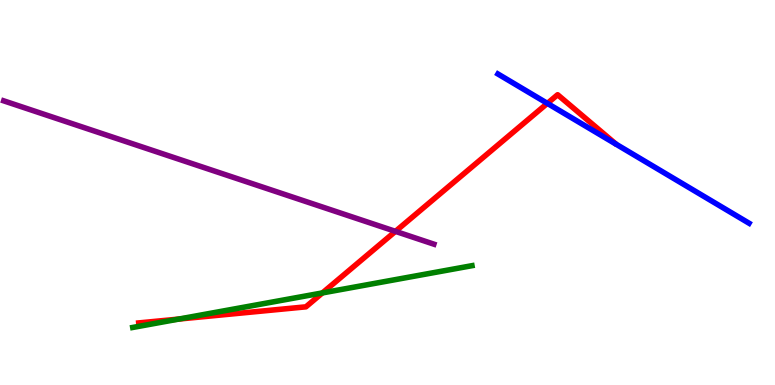[{'lines': ['blue', 'red'], 'intersections': [{'x': 7.06, 'y': 7.32}]}, {'lines': ['green', 'red'], 'intersections': [{'x': 2.31, 'y': 1.71}, {'x': 4.16, 'y': 2.39}]}, {'lines': ['purple', 'red'], 'intersections': [{'x': 5.1, 'y': 3.99}]}, {'lines': ['blue', 'green'], 'intersections': []}, {'lines': ['blue', 'purple'], 'intersections': []}, {'lines': ['green', 'purple'], 'intersections': []}]